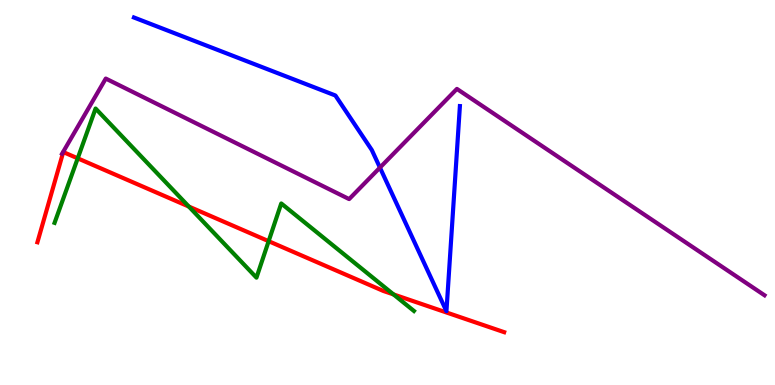[{'lines': ['blue', 'red'], 'intersections': []}, {'lines': ['green', 'red'], 'intersections': [{'x': 1.0, 'y': 5.89}, {'x': 2.44, 'y': 4.64}, {'x': 3.47, 'y': 3.74}, {'x': 5.08, 'y': 2.35}]}, {'lines': ['purple', 'red'], 'intersections': []}, {'lines': ['blue', 'green'], 'intersections': []}, {'lines': ['blue', 'purple'], 'intersections': [{'x': 4.9, 'y': 5.65}]}, {'lines': ['green', 'purple'], 'intersections': []}]